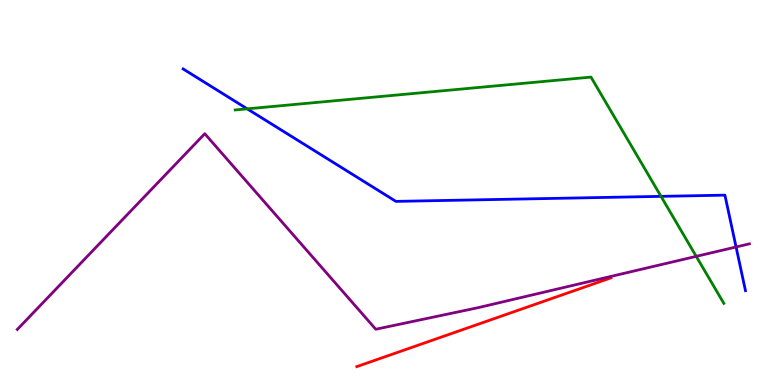[{'lines': ['blue', 'red'], 'intersections': []}, {'lines': ['green', 'red'], 'intersections': []}, {'lines': ['purple', 'red'], 'intersections': []}, {'lines': ['blue', 'green'], 'intersections': [{'x': 3.19, 'y': 7.17}, {'x': 8.53, 'y': 4.9}]}, {'lines': ['blue', 'purple'], 'intersections': [{'x': 9.5, 'y': 3.58}]}, {'lines': ['green', 'purple'], 'intersections': [{'x': 8.98, 'y': 3.34}]}]